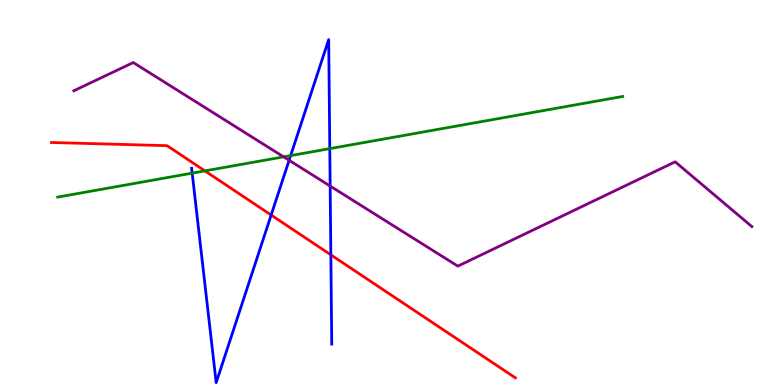[{'lines': ['blue', 'red'], 'intersections': [{'x': 3.5, 'y': 4.41}, {'x': 4.27, 'y': 3.38}]}, {'lines': ['green', 'red'], 'intersections': [{'x': 2.64, 'y': 5.56}]}, {'lines': ['purple', 'red'], 'intersections': []}, {'lines': ['blue', 'green'], 'intersections': [{'x': 2.48, 'y': 5.5}, {'x': 3.75, 'y': 5.96}, {'x': 4.26, 'y': 6.14}]}, {'lines': ['blue', 'purple'], 'intersections': [{'x': 3.73, 'y': 5.84}, {'x': 4.26, 'y': 5.17}]}, {'lines': ['green', 'purple'], 'intersections': [{'x': 3.66, 'y': 5.93}]}]